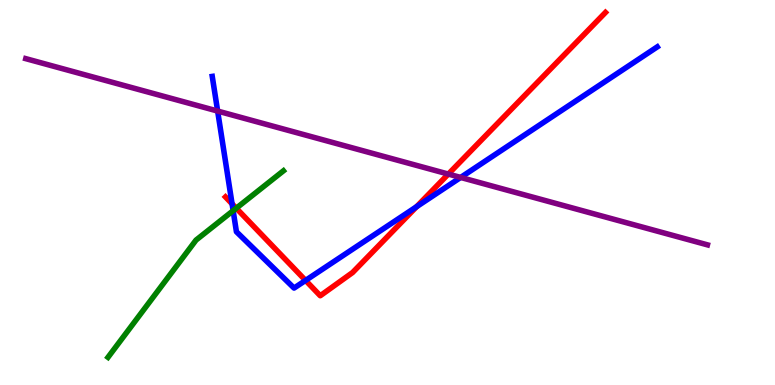[{'lines': ['blue', 'red'], 'intersections': [{'x': 2.99, 'y': 4.71}, {'x': 3.94, 'y': 2.72}, {'x': 5.38, 'y': 4.63}]}, {'lines': ['green', 'red'], 'intersections': [{'x': 3.05, 'y': 4.59}]}, {'lines': ['purple', 'red'], 'intersections': [{'x': 5.78, 'y': 5.48}]}, {'lines': ['blue', 'green'], 'intersections': [{'x': 3.01, 'y': 4.53}]}, {'lines': ['blue', 'purple'], 'intersections': [{'x': 2.81, 'y': 7.12}, {'x': 5.94, 'y': 5.39}]}, {'lines': ['green', 'purple'], 'intersections': []}]